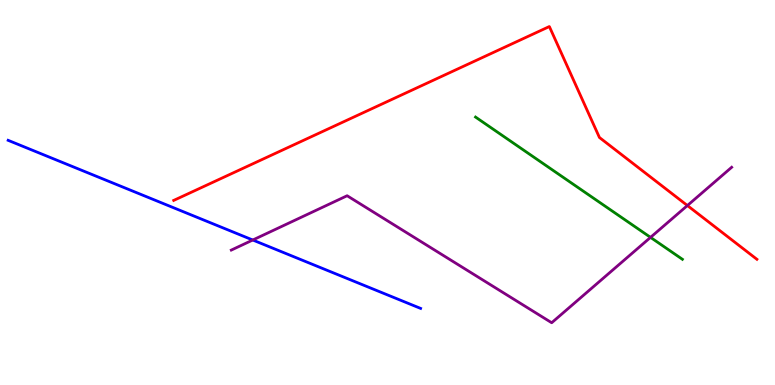[{'lines': ['blue', 'red'], 'intersections': []}, {'lines': ['green', 'red'], 'intersections': []}, {'lines': ['purple', 'red'], 'intersections': [{'x': 8.87, 'y': 4.66}]}, {'lines': ['blue', 'green'], 'intersections': []}, {'lines': ['blue', 'purple'], 'intersections': [{'x': 3.26, 'y': 3.77}]}, {'lines': ['green', 'purple'], 'intersections': [{'x': 8.39, 'y': 3.83}]}]